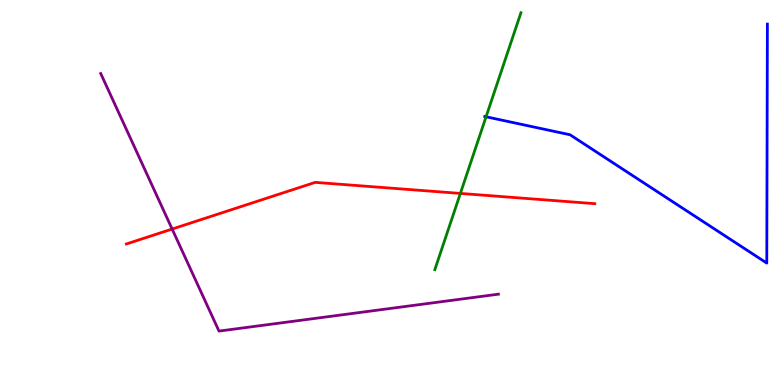[{'lines': ['blue', 'red'], 'intersections': []}, {'lines': ['green', 'red'], 'intersections': [{'x': 5.94, 'y': 4.98}]}, {'lines': ['purple', 'red'], 'intersections': [{'x': 2.22, 'y': 4.05}]}, {'lines': ['blue', 'green'], 'intersections': [{'x': 6.27, 'y': 6.97}]}, {'lines': ['blue', 'purple'], 'intersections': []}, {'lines': ['green', 'purple'], 'intersections': []}]